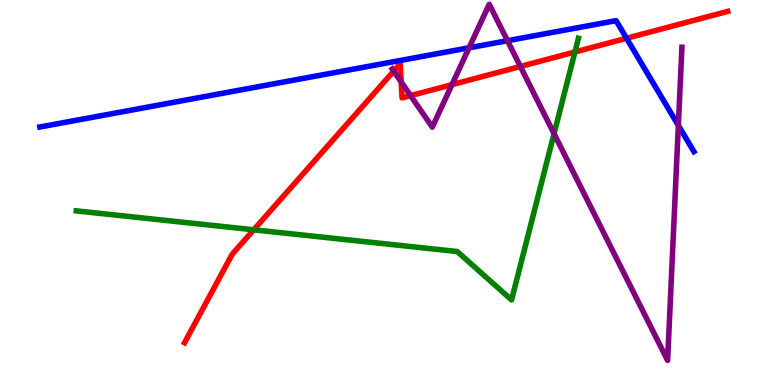[{'lines': ['blue', 'red'], 'intersections': [{'x': 8.08, 'y': 9.01}]}, {'lines': ['green', 'red'], 'intersections': [{'x': 3.27, 'y': 4.03}, {'x': 7.42, 'y': 8.65}]}, {'lines': ['purple', 'red'], 'intersections': [{'x': 5.08, 'y': 8.15}, {'x': 5.18, 'y': 7.87}, {'x': 5.3, 'y': 7.52}, {'x': 5.83, 'y': 7.8}, {'x': 6.71, 'y': 8.27}]}, {'lines': ['blue', 'green'], 'intersections': []}, {'lines': ['blue', 'purple'], 'intersections': [{'x': 6.05, 'y': 8.76}, {'x': 6.55, 'y': 8.94}, {'x': 8.75, 'y': 6.74}]}, {'lines': ['green', 'purple'], 'intersections': [{'x': 7.15, 'y': 6.53}]}]